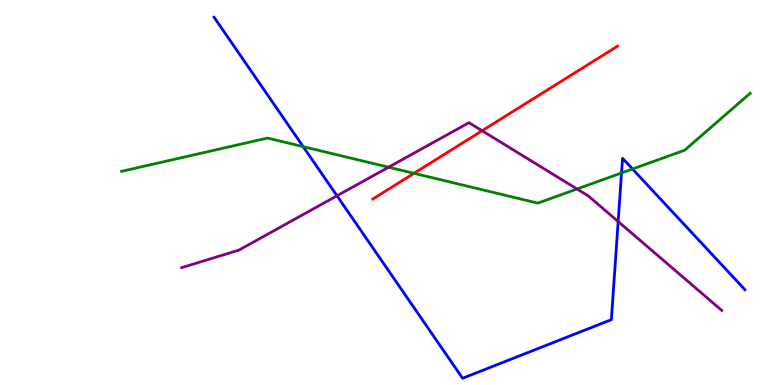[{'lines': ['blue', 'red'], 'intersections': []}, {'lines': ['green', 'red'], 'intersections': [{'x': 5.34, 'y': 5.5}]}, {'lines': ['purple', 'red'], 'intersections': [{'x': 6.22, 'y': 6.6}]}, {'lines': ['blue', 'green'], 'intersections': [{'x': 3.91, 'y': 6.19}, {'x': 8.02, 'y': 5.51}, {'x': 8.16, 'y': 5.61}]}, {'lines': ['blue', 'purple'], 'intersections': [{'x': 4.35, 'y': 4.91}, {'x': 7.98, 'y': 4.25}]}, {'lines': ['green', 'purple'], 'intersections': [{'x': 5.01, 'y': 5.66}, {'x': 7.45, 'y': 5.09}]}]